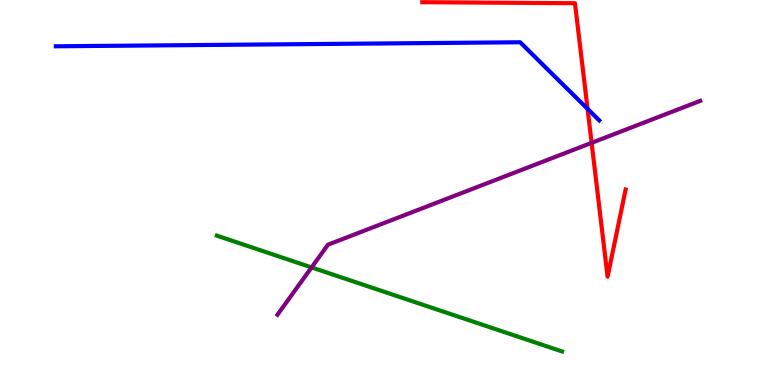[{'lines': ['blue', 'red'], 'intersections': [{'x': 7.58, 'y': 7.17}]}, {'lines': ['green', 'red'], 'intersections': []}, {'lines': ['purple', 'red'], 'intersections': [{'x': 7.63, 'y': 6.29}]}, {'lines': ['blue', 'green'], 'intersections': []}, {'lines': ['blue', 'purple'], 'intersections': []}, {'lines': ['green', 'purple'], 'intersections': [{'x': 4.02, 'y': 3.05}]}]